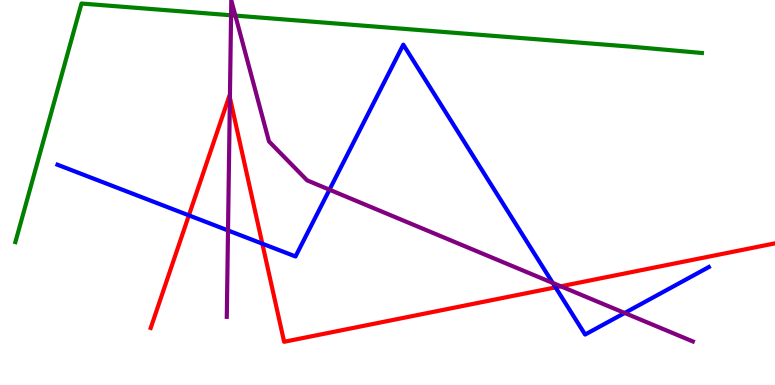[{'lines': ['blue', 'red'], 'intersections': [{'x': 2.44, 'y': 4.41}, {'x': 3.38, 'y': 3.67}, {'x': 7.17, 'y': 2.54}]}, {'lines': ['green', 'red'], 'intersections': []}, {'lines': ['purple', 'red'], 'intersections': [{'x': 2.97, 'y': 7.46}, {'x': 7.24, 'y': 2.56}]}, {'lines': ['blue', 'green'], 'intersections': []}, {'lines': ['blue', 'purple'], 'intersections': [{'x': 2.94, 'y': 4.01}, {'x': 4.25, 'y': 5.07}, {'x': 7.13, 'y': 2.65}, {'x': 8.06, 'y': 1.87}]}, {'lines': ['green', 'purple'], 'intersections': [{'x': 2.98, 'y': 9.6}, {'x': 3.04, 'y': 9.59}]}]